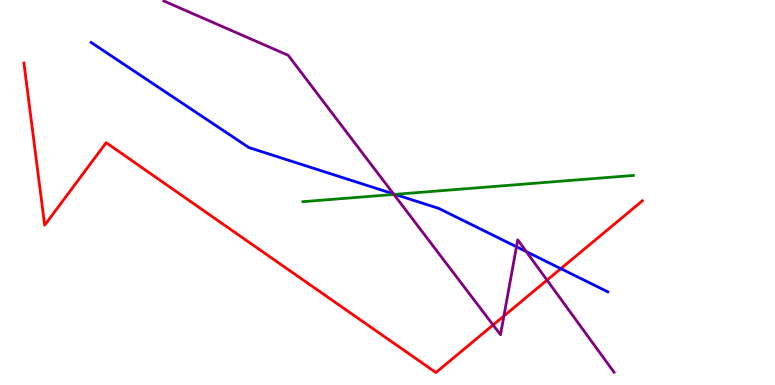[{'lines': ['blue', 'red'], 'intersections': [{'x': 7.24, 'y': 3.02}]}, {'lines': ['green', 'red'], 'intersections': []}, {'lines': ['purple', 'red'], 'intersections': [{'x': 6.36, 'y': 1.56}, {'x': 6.5, 'y': 1.79}, {'x': 7.06, 'y': 2.72}]}, {'lines': ['blue', 'green'], 'intersections': [{'x': 5.1, 'y': 4.95}]}, {'lines': ['blue', 'purple'], 'intersections': [{'x': 5.08, 'y': 4.96}, {'x': 6.66, 'y': 3.59}, {'x': 6.79, 'y': 3.47}]}, {'lines': ['green', 'purple'], 'intersections': [{'x': 5.08, 'y': 4.95}]}]